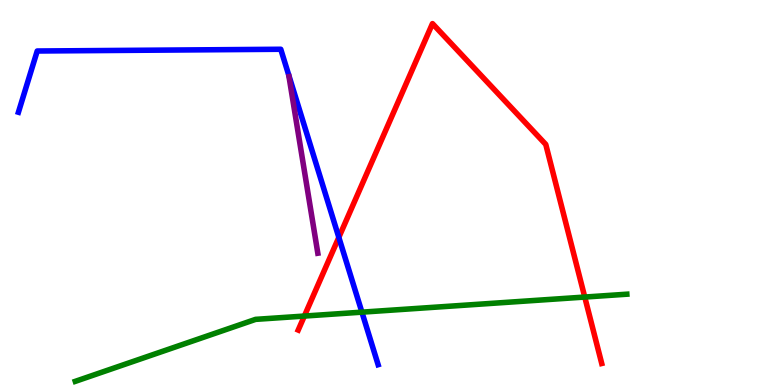[{'lines': ['blue', 'red'], 'intersections': [{'x': 4.37, 'y': 3.83}]}, {'lines': ['green', 'red'], 'intersections': [{'x': 3.93, 'y': 1.79}, {'x': 7.55, 'y': 2.28}]}, {'lines': ['purple', 'red'], 'intersections': []}, {'lines': ['blue', 'green'], 'intersections': [{'x': 4.67, 'y': 1.89}]}, {'lines': ['blue', 'purple'], 'intersections': []}, {'lines': ['green', 'purple'], 'intersections': []}]